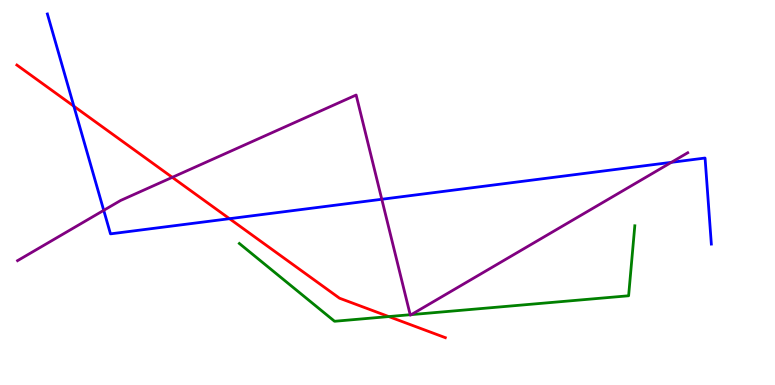[{'lines': ['blue', 'red'], 'intersections': [{'x': 0.953, 'y': 7.24}, {'x': 2.96, 'y': 4.32}]}, {'lines': ['green', 'red'], 'intersections': [{'x': 5.02, 'y': 1.78}]}, {'lines': ['purple', 'red'], 'intersections': [{'x': 2.22, 'y': 5.39}]}, {'lines': ['blue', 'green'], 'intersections': []}, {'lines': ['blue', 'purple'], 'intersections': [{'x': 1.34, 'y': 4.54}, {'x': 4.93, 'y': 4.82}, {'x': 8.66, 'y': 5.78}]}, {'lines': ['green', 'purple'], 'intersections': [{'x': 5.29, 'y': 1.83}, {'x': 5.31, 'y': 1.83}]}]